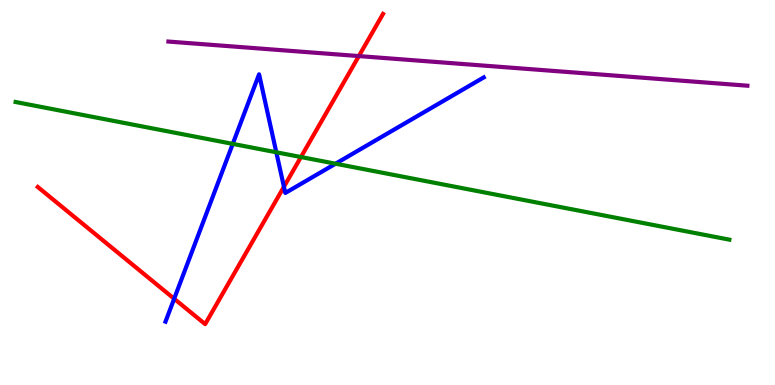[{'lines': ['blue', 'red'], 'intersections': [{'x': 2.25, 'y': 2.24}, {'x': 3.66, 'y': 5.15}]}, {'lines': ['green', 'red'], 'intersections': [{'x': 3.88, 'y': 5.92}]}, {'lines': ['purple', 'red'], 'intersections': [{'x': 4.63, 'y': 8.54}]}, {'lines': ['blue', 'green'], 'intersections': [{'x': 3.0, 'y': 6.26}, {'x': 3.57, 'y': 6.04}, {'x': 4.33, 'y': 5.75}]}, {'lines': ['blue', 'purple'], 'intersections': []}, {'lines': ['green', 'purple'], 'intersections': []}]